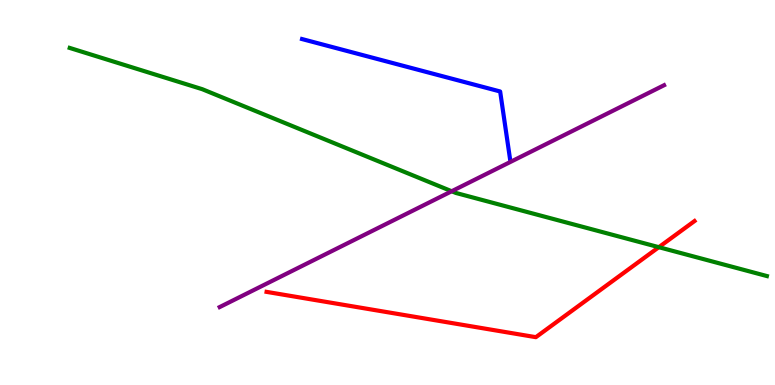[{'lines': ['blue', 'red'], 'intersections': []}, {'lines': ['green', 'red'], 'intersections': [{'x': 8.5, 'y': 3.58}]}, {'lines': ['purple', 'red'], 'intersections': []}, {'lines': ['blue', 'green'], 'intersections': []}, {'lines': ['blue', 'purple'], 'intersections': []}, {'lines': ['green', 'purple'], 'intersections': [{'x': 5.83, 'y': 5.03}]}]